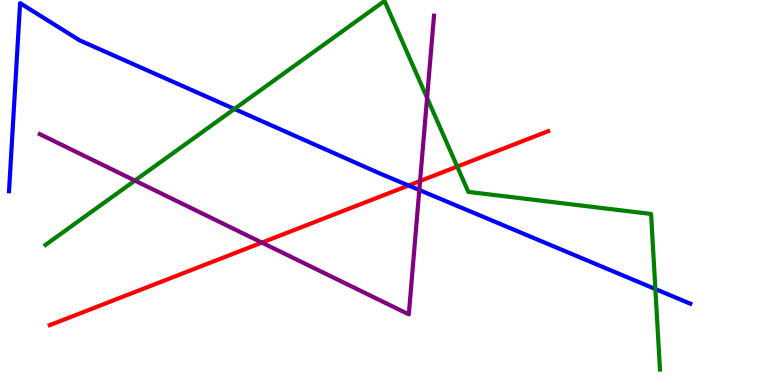[{'lines': ['blue', 'red'], 'intersections': [{'x': 5.27, 'y': 5.18}]}, {'lines': ['green', 'red'], 'intersections': [{'x': 5.9, 'y': 5.67}]}, {'lines': ['purple', 'red'], 'intersections': [{'x': 3.38, 'y': 3.7}, {'x': 5.42, 'y': 5.3}]}, {'lines': ['blue', 'green'], 'intersections': [{'x': 3.02, 'y': 7.17}, {'x': 8.46, 'y': 2.49}]}, {'lines': ['blue', 'purple'], 'intersections': [{'x': 5.41, 'y': 5.06}]}, {'lines': ['green', 'purple'], 'intersections': [{'x': 1.74, 'y': 5.31}, {'x': 5.51, 'y': 7.46}]}]